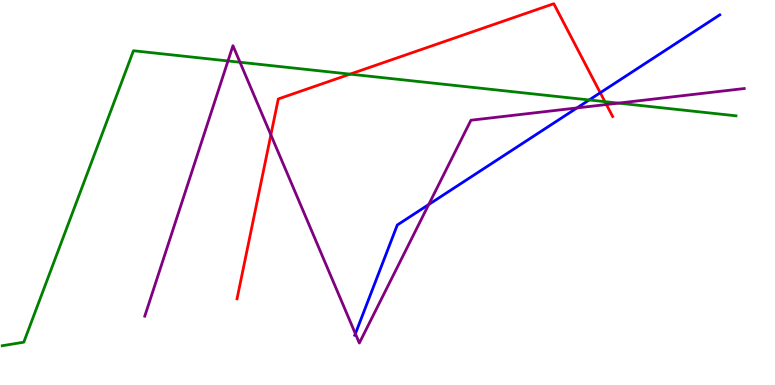[{'lines': ['blue', 'red'], 'intersections': [{'x': 7.75, 'y': 7.59}]}, {'lines': ['green', 'red'], 'intersections': [{'x': 4.52, 'y': 8.07}, {'x': 7.81, 'y': 7.36}]}, {'lines': ['purple', 'red'], 'intersections': [{'x': 3.5, 'y': 6.5}, {'x': 7.82, 'y': 7.29}]}, {'lines': ['blue', 'green'], 'intersections': [{'x': 7.6, 'y': 7.4}]}, {'lines': ['blue', 'purple'], 'intersections': [{'x': 4.59, 'y': 1.33}, {'x': 5.53, 'y': 4.69}, {'x': 7.44, 'y': 7.2}]}, {'lines': ['green', 'purple'], 'intersections': [{'x': 2.94, 'y': 8.42}, {'x': 3.1, 'y': 8.38}, {'x': 7.98, 'y': 7.32}]}]